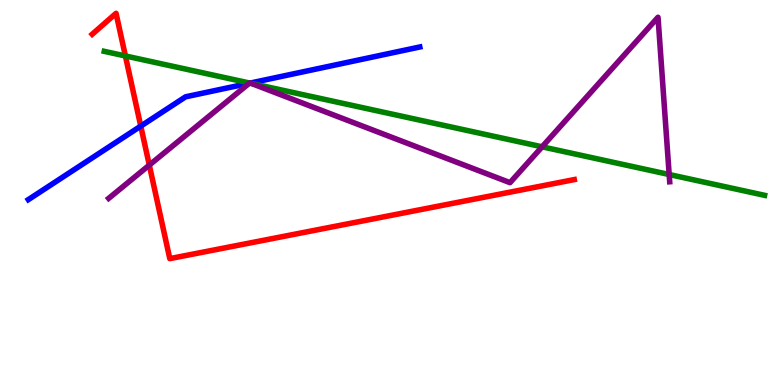[{'lines': ['blue', 'red'], 'intersections': [{'x': 1.82, 'y': 6.72}]}, {'lines': ['green', 'red'], 'intersections': [{'x': 1.62, 'y': 8.55}]}, {'lines': ['purple', 'red'], 'intersections': [{'x': 1.93, 'y': 5.71}]}, {'lines': ['blue', 'green'], 'intersections': [{'x': 3.23, 'y': 7.84}]}, {'lines': ['blue', 'purple'], 'intersections': [{'x': 3.22, 'y': 7.84}, {'x': 3.23, 'y': 7.84}]}, {'lines': ['green', 'purple'], 'intersections': [{'x': 3.22, 'y': 7.84}, {'x': 3.24, 'y': 7.83}, {'x': 6.99, 'y': 6.19}, {'x': 8.63, 'y': 5.47}]}]